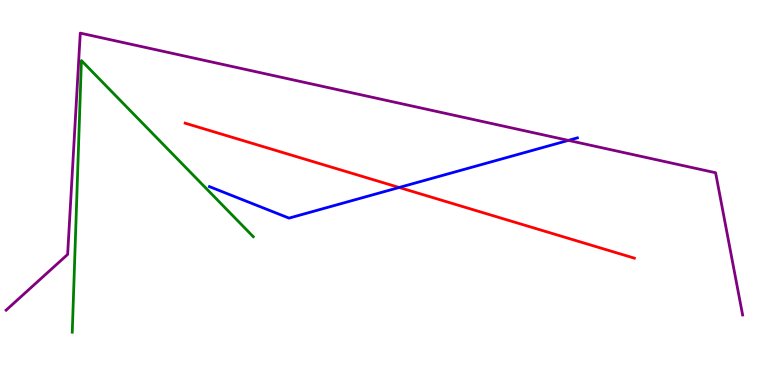[{'lines': ['blue', 'red'], 'intersections': [{'x': 5.15, 'y': 5.13}]}, {'lines': ['green', 'red'], 'intersections': []}, {'lines': ['purple', 'red'], 'intersections': []}, {'lines': ['blue', 'green'], 'intersections': []}, {'lines': ['blue', 'purple'], 'intersections': [{'x': 7.33, 'y': 6.35}]}, {'lines': ['green', 'purple'], 'intersections': []}]